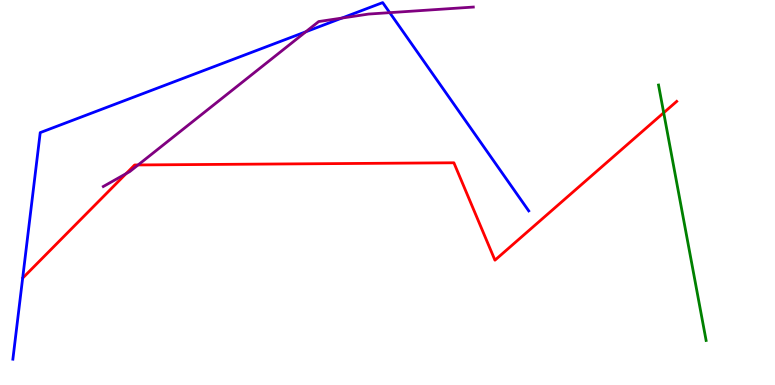[{'lines': ['blue', 'red'], 'intersections': []}, {'lines': ['green', 'red'], 'intersections': [{'x': 8.56, 'y': 7.07}]}, {'lines': ['purple', 'red'], 'intersections': [{'x': 1.63, 'y': 5.49}, {'x': 1.78, 'y': 5.72}]}, {'lines': ['blue', 'green'], 'intersections': []}, {'lines': ['blue', 'purple'], 'intersections': [{'x': 3.95, 'y': 9.17}, {'x': 4.41, 'y': 9.53}, {'x': 5.03, 'y': 9.67}]}, {'lines': ['green', 'purple'], 'intersections': []}]